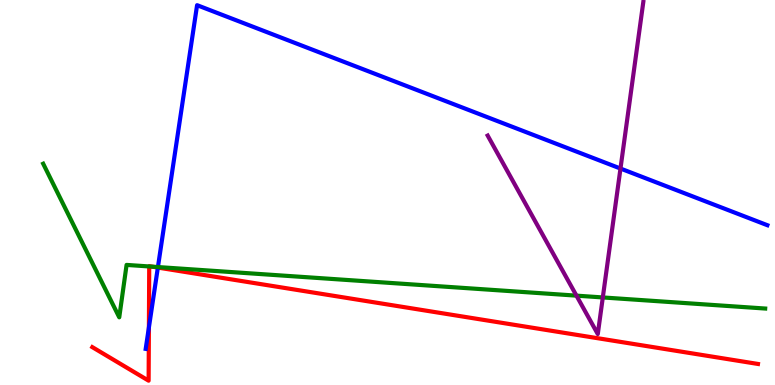[{'lines': ['blue', 'red'], 'intersections': [{'x': 1.92, 'y': 1.49}, {'x': 2.04, 'y': 3.05}]}, {'lines': ['green', 'red'], 'intersections': [{'x': 1.93, 'y': 3.08}, {'x': 1.96, 'y': 3.07}]}, {'lines': ['purple', 'red'], 'intersections': []}, {'lines': ['blue', 'green'], 'intersections': [{'x': 2.04, 'y': 3.06}]}, {'lines': ['blue', 'purple'], 'intersections': [{'x': 8.01, 'y': 5.62}]}, {'lines': ['green', 'purple'], 'intersections': [{'x': 7.44, 'y': 2.32}, {'x': 7.78, 'y': 2.27}]}]